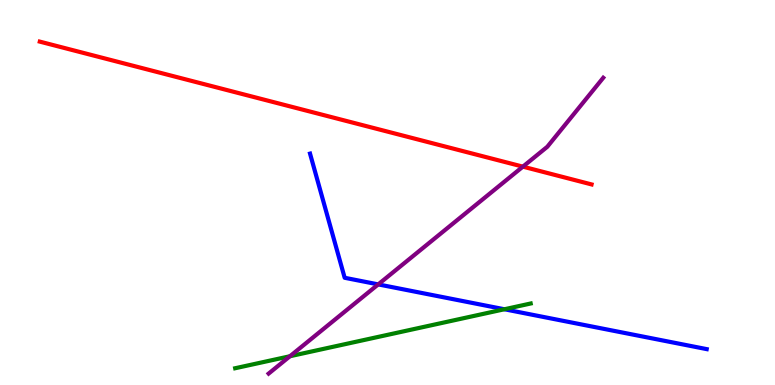[{'lines': ['blue', 'red'], 'intersections': []}, {'lines': ['green', 'red'], 'intersections': []}, {'lines': ['purple', 'red'], 'intersections': [{'x': 6.75, 'y': 5.67}]}, {'lines': ['blue', 'green'], 'intersections': [{'x': 6.51, 'y': 1.97}]}, {'lines': ['blue', 'purple'], 'intersections': [{'x': 4.88, 'y': 2.61}]}, {'lines': ['green', 'purple'], 'intersections': [{'x': 3.74, 'y': 0.747}]}]